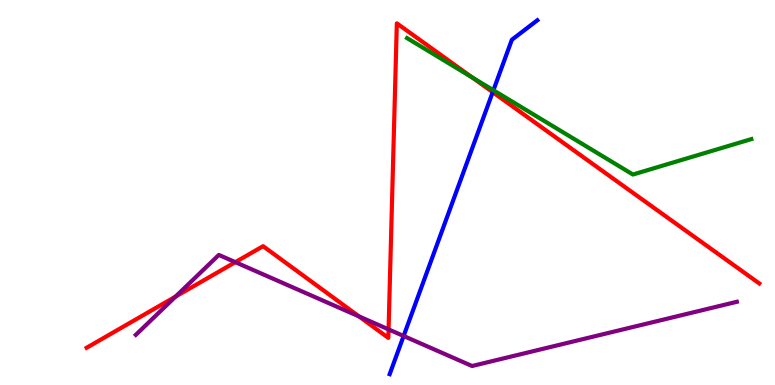[{'lines': ['blue', 'red'], 'intersections': [{'x': 6.36, 'y': 7.61}]}, {'lines': ['green', 'red'], 'intersections': [{'x': 6.09, 'y': 7.99}]}, {'lines': ['purple', 'red'], 'intersections': [{'x': 2.27, 'y': 2.3}, {'x': 3.04, 'y': 3.19}, {'x': 4.63, 'y': 1.78}, {'x': 5.01, 'y': 1.44}]}, {'lines': ['blue', 'green'], 'intersections': [{'x': 6.37, 'y': 7.66}]}, {'lines': ['blue', 'purple'], 'intersections': [{'x': 5.21, 'y': 1.27}]}, {'lines': ['green', 'purple'], 'intersections': []}]